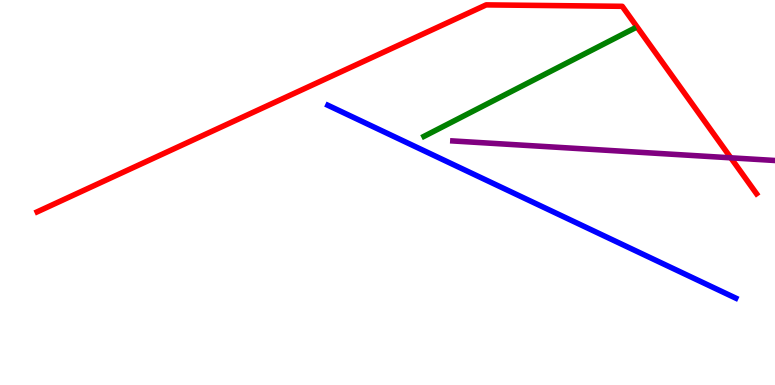[{'lines': ['blue', 'red'], 'intersections': []}, {'lines': ['green', 'red'], 'intersections': []}, {'lines': ['purple', 'red'], 'intersections': [{'x': 9.43, 'y': 5.9}]}, {'lines': ['blue', 'green'], 'intersections': []}, {'lines': ['blue', 'purple'], 'intersections': []}, {'lines': ['green', 'purple'], 'intersections': []}]